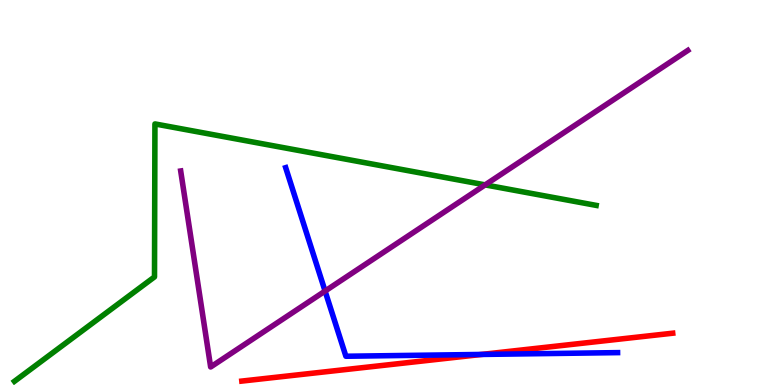[{'lines': ['blue', 'red'], 'intersections': [{'x': 6.21, 'y': 0.794}]}, {'lines': ['green', 'red'], 'intersections': []}, {'lines': ['purple', 'red'], 'intersections': []}, {'lines': ['blue', 'green'], 'intersections': []}, {'lines': ['blue', 'purple'], 'intersections': [{'x': 4.19, 'y': 2.44}]}, {'lines': ['green', 'purple'], 'intersections': [{'x': 6.26, 'y': 5.2}]}]